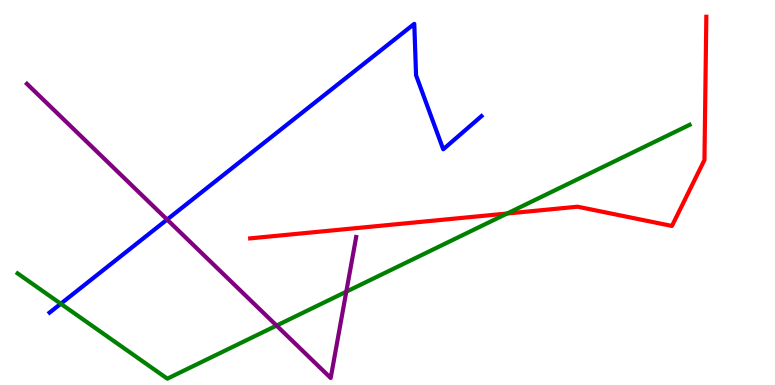[{'lines': ['blue', 'red'], 'intersections': []}, {'lines': ['green', 'red'], 'intersections': [{'x': 6.54, 'y': 4.45}]}, {'lines': ['purple', 'red'], 'intersections': []}, {'lines': ['blue', 'green'], 'intersections': [{'x': 0.784, 'y': 2.11}]}, {'lines': ['blue', 'purple'], 'intersections': [{'x': 2.16, 'y': 4.3}]}, {'lines': ['green', 'purple'], 'intersections': [{'x': 3.57, 'y': 1.54}, {'x': 4.47, 'y': 2.42}]}]